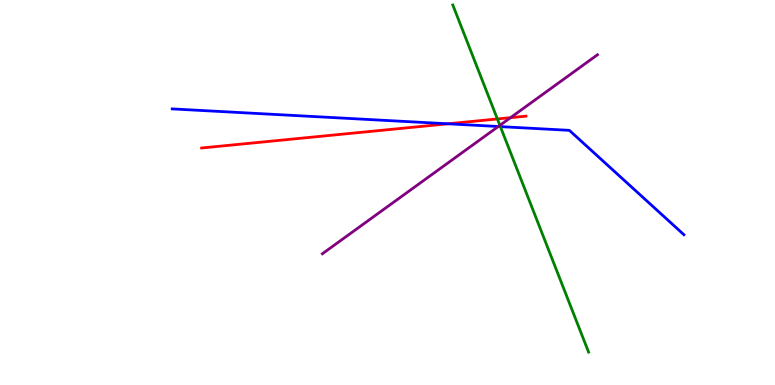[{'lines': ['blue', 'red'], 'intersections': [{'x': 5.78, 'y': 6.78}]}, {'lines': ['green', 'red'], 'intersections': [{'x': 6.42, 'y': 6.91}]}, {'lines': ['purple', 'red'], 'intersections': [{'x': 6.59, 'y': 6.94}]}, {'lines': ['blue', 'green'], 'intersections': [{'x': 6.46, 'y': 6.71}]}, {'lines': ['blue', 'purple'], 'intersections': [{'x': 6.43, 'y': 6.71}]}, {'lines': ['green', 'purple'], 'intersections': [{'x': 6.45, 'y': 6.74}]}]